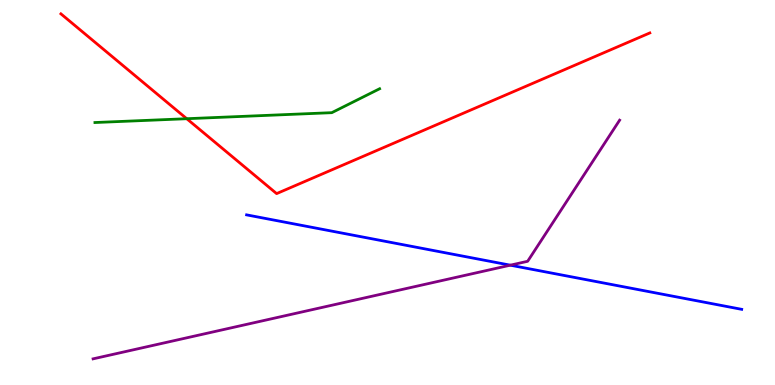[{'lines': ['blue', 'red'], 'intersections': []}, {'lines': ['green', 'red'], 'intersections': [{'x': 2.41, 'y': 6.92}]}, {'lines': ['purple', 'red'], 'intersections': []}, {'lines': ['blue', 'green'], 'intersections': []}, {'lines': ['blue', 'purple'], 'intersections': [{'x': 6.58, 'y': 3.11}]}, {'lines': ['green', 'purple'], 'intersections': []}]